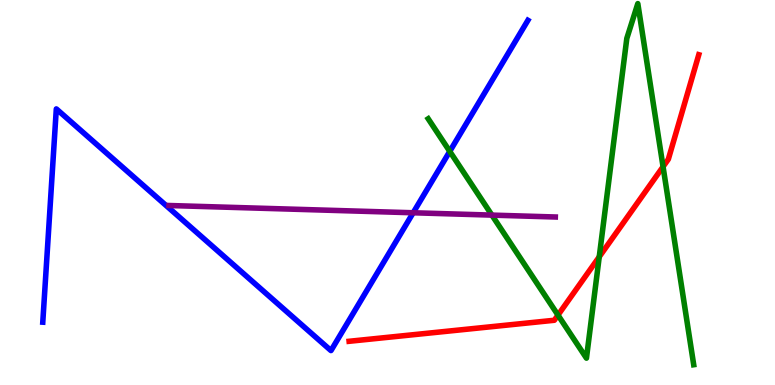[{'lines': ['blue', 'red'], 'intersections': []}, {'lines': ['green', 'red'], 'intersections': [{'x': 7.2, 'y': 1.82}, {'x': 7.73, 'y': 3.33}, {'x': 8.56, 'y': 5.67}]}, {'lines': ['purple', 'red'], 'intersections': []}, {'lines': ['blue', 'green'], 'intersections': [{'x': 5.8, 'y': 6.07}]}, {'lines': ['blue', 'purple'], 'intersections': [{'x': 5.33, 'y': 4.47}]}, {'lines': ['green', 'purple'], 'intersections': [{'x': 6.35, 'y': 4.41}]}]